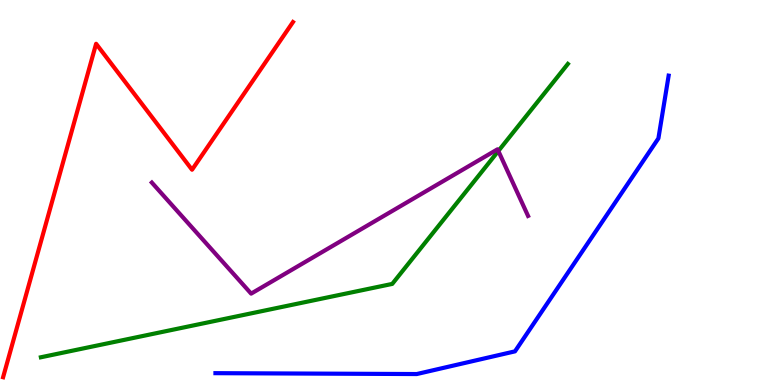[{'lines': ['blue', 'red'], 'intersections': []}, {'lines': ['green', 'red'], 'intersections': []}, {'lines': ['purple', 'red'], 'intersections': []}, {'lines': ['blue', 'green'], 'intersections': []}, {'lines': ['blue', 'purple'], 'intersections': []}, {'lines': ['green', 'purple'], 'intersections': [{'x': 6.43, 'y': 6.08}]}]